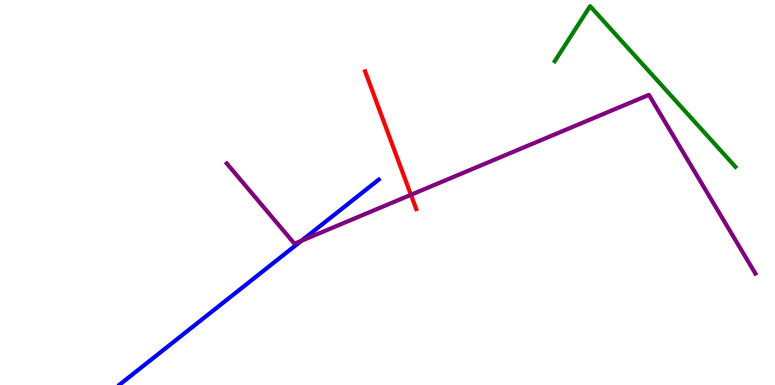[{'lines': ['blue', 'red'], 'intersections': []}, {'lines': ['green', 'red'], 'intersections': []}, {'lines': ['purple', 'red'], 'intersections': [{'x': 5.3, 'y': 4.94}]}, {'lines': ['blue', 'green'], 'intersections': []}, {'lines': ['blue', 'purple'], 'intersections': [{'x': 3.89, 'y': 3.75}]}, {'lines': ['green', 'purple'], 'intersections': []}]